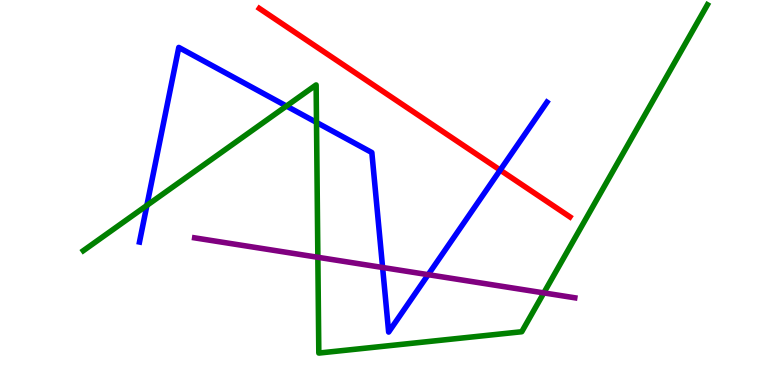[{'lines': ['blue', 'red'], 'intersections': [{'x': 6.45, 'y': 5.58}]}, {'lines': ['green', 'red'], 'intersections': []}, {'lines': ['purple', 'red'], 'intersections': []}, {'lines': ['blue', 'green'], 'intersections': [{'x': 1.9, 'y': 4.66}, {'x': 3.7, 'y': 7.25}, {'x': 4.08, 'y': 6.82}]}, {'lines': ['blue', 'purple'], 'intersections': [{'x': 4.94, 'y': 3.05}, {'x': 5.52, 'y': 2.87}]}, {'lines': ['green', 'purple'], 'intersections': [{'x': 4.1, 'y': 3.32}, {'x': 7.02, 'y': 2.39}]}]